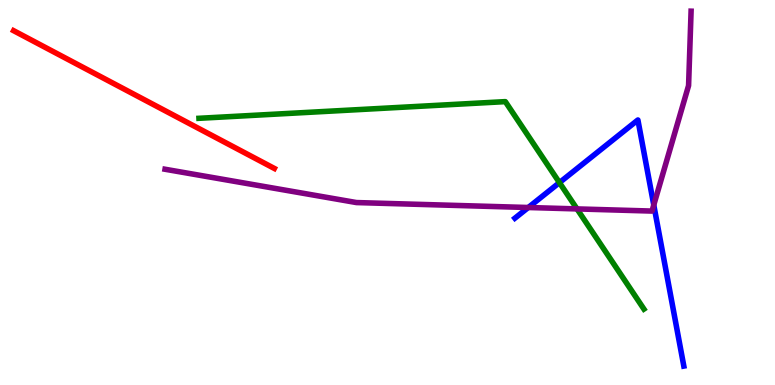[{'lines': ['blue', 'red'], 'intersections': []}, {'lines': ['green', 'red'], 'intersections': []}, {'lines': ['purple', 'red'], 'intersections': []}, {'lines': ['blue', 'green'], 'intersections': [{'x': 7.22, 'y': 5.26}]}, {'lines': ['blue', 'purple'], 'intersections': [{'x': 6.82, 'y': 4.61}, {'x': 8.44, 'y': 4.68}]}, {'lines': ['green', 'purple'], 'intersections': [{'x': 7.45, 'y': 4.57}]}]